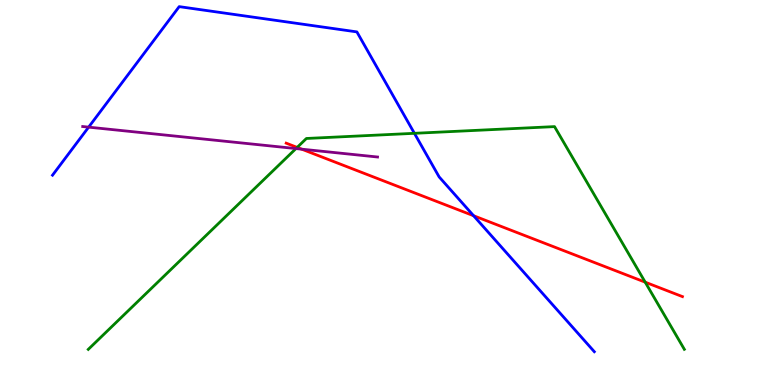[{'lines': ['blue', 'red'], 'intersections': [{'x': 6.11, 'y': 4.4}]}, {'lines': ['green', 'red'], 'intersections': [{'x': 3.83, 'y': 6.17}, {'x': 8.33, 'y': 2.67}]}, {'lines': ['purple', 'red'], 'intersections': [{'x': 3.89, 'y': 6.13}]}, {'lines': ['blue', 'green'], 'intersections': [{'x': 5.35, 'y': 6.54}]}, {'lines': ['blue', 'purple'], 'intersections': [{'x': 1.14, 'y': 6.7}]}, {'lines': ['green', 'purple'], 'intersections': [{'x': 3.82, 'y': 6.14}]}]